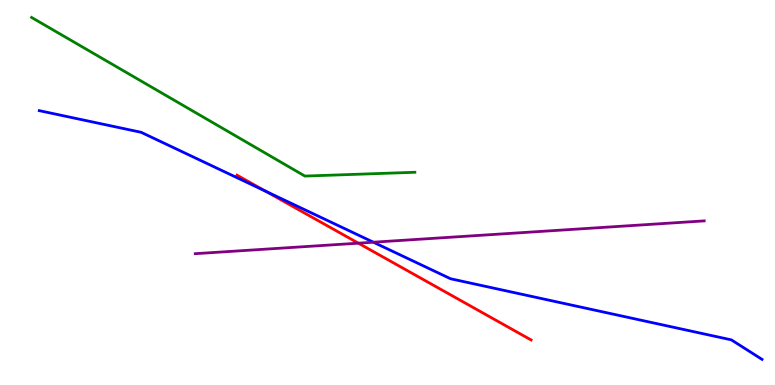[{'lines': ['blue', 'red'], 'intersections': [{'x': 3.43, 'y': 5.03}]}, {'lines': ['green', 'red'], 'intersections': []}, {'lines': ['purple', 'red'], 'intersections': [{'x': 4.62, 'y': 3.68}]}, {'lines': ['blue', 'green'], 'intersections': []}, {'lines': ['blue', 'purple'], 'intersections': [{'x': 4.82, 'y': 3.71}]}, {'lines': ['green', 'purple'], 'intersections': []}]